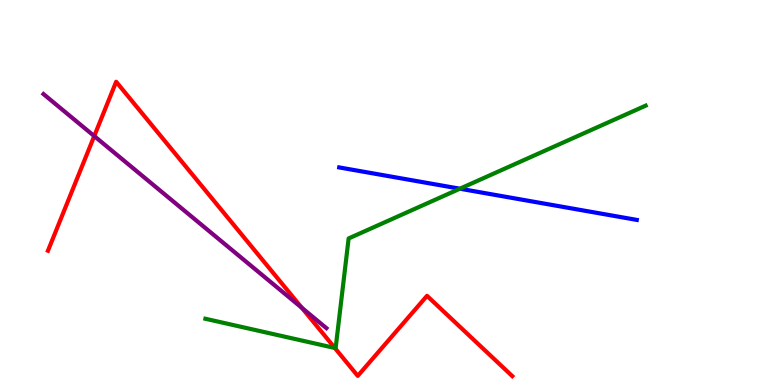[{'lines': ['blue', 'red'], 'intersections': []}, {'lines': ['green', 'red'], 'intersections': [{'x': 4.32, 'y': 0.961}]}, {'lines': ['purple', 'red'], 'intersections': [{'x': 1.22, 'y': 6.47}, {'x': 3.89, 'y': 2.0}]}, {'lines': ['blue', 'green'], 'intersections': [{'x': 5.93, 'y': 5.1}]}, {'lines': ['blue', 'purple'], 'intersections': []}, {'lines': ['green', 'purple'], 'intersections': []}]